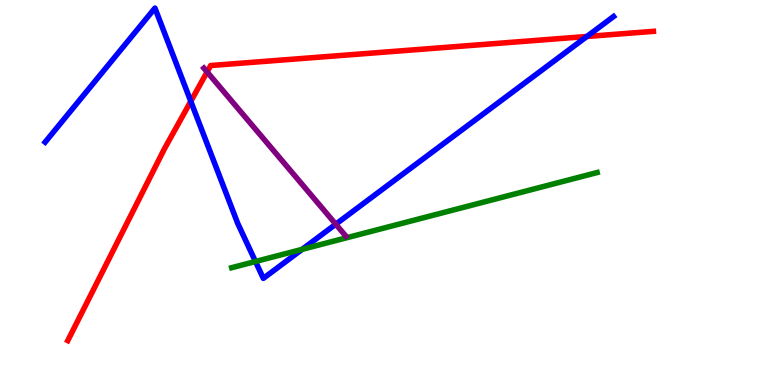[{'lines': ['blue', 'red'], 'intersections': [{'x': 2.46, 'y': 7.37}, {'x': 7.57, 'y': 9.05}]}, {'lines': ['green', 'red'], 'intersections': []}, {'lines': ['purple', 'red'], 'intersections': [{'x': 2.67, 'y': 8.13}]}, {'lines': ['blue', 'green'], 'intersections': [{'x': 3.3, 'y': 3.21}, {'x': 3.9, 'y': 3.52}]}, {'lines': ['blue', 'purple'], 'intersections': [{'x': 4.33, 'y': 4.18}]}, {'lines': ['green', 'purple'], 'intersections': []}]